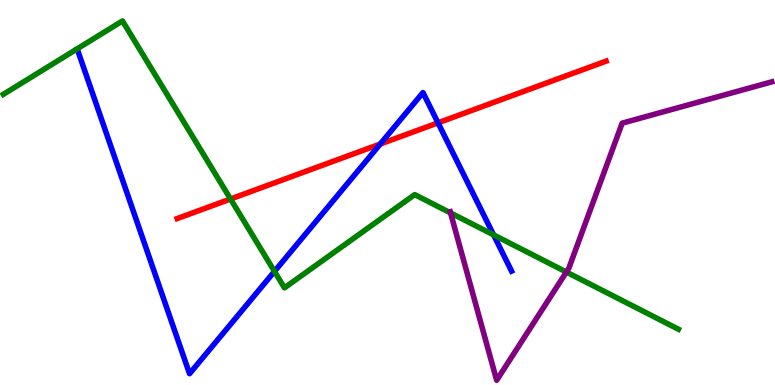[{'lines': ['blue', 'red'], 'intersections': [{'x': 4.91, 'y': 6.26}, {'x': 5.65, 'y': 6.81}]}, {'lines': ['green', 'red'], 'intersections': [{'x': 2.97, 'y': 4.83}]}, {'lines': ['purple', 'red'], 'intersections': []}, {'lines': ['blue', 'green'], 'intersections': [{'x': 3.54, 'y': 2.95}, {'x': 6.37, 'y': 3.9}]}, {'lines': ['blue', 'purple'], 'intersections': []}, {'lines': ['green', 'purple'], 'intersections': [{'x': 5.81, 'y': 4.47}, {'x': 7.31, 'y': 2.93}]}]